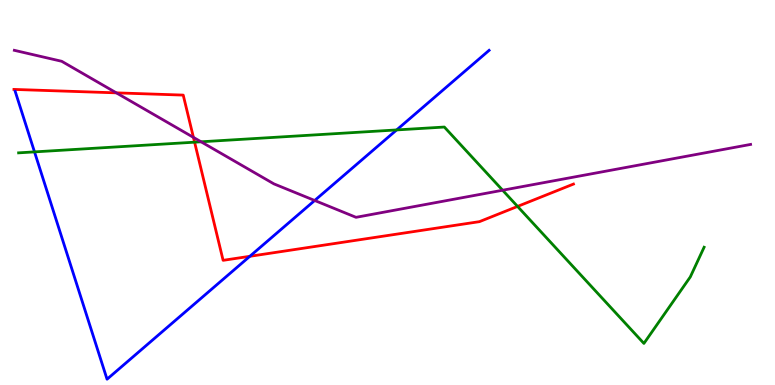[{'lines': ['blue', 'red'], 'intersections': [{'x': 3.22, 'y': 3.34}]}, {'lines': ['green', 'red'], 'intersections': [{'x': 2.51, 'y': 6.31}, {'x': 6.68, 'y': 4.64}]}, {'lines': ['purple', 'red'], 'intersections': [{'x': 1.5, 'y': 7.59}, {'x': 2.5, 'y': 6.43}]}, {'lines': ['blue', 'green'], 'intersections': [{'x': 0.445, 'y': 6.05}, {'x': 5.12, 'y': 6.63}]}, {'lines': ['blue', 'purple'], 'intersections': [{'x': 4.06, 'y': 4.79}]}, {'lines': ['green', 'purple'], 'intersections': [{'x': 2.59, 'y': 6.32}, {'x': 6.49, 'y': 5.06}]}]